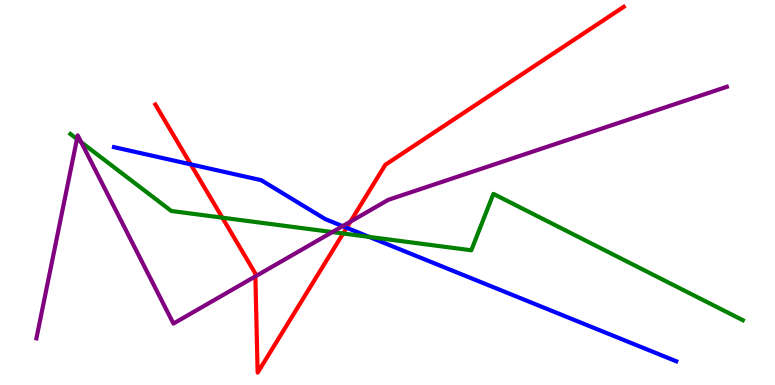[{'lines': ['blue', 'red'], 'intersections': [{'x': 2.46, 'y': 5.73}, {'x': 4.47, 'y': 4.08}]}, {'lines': ['green', 'red'], 'intersections': [{'x': 2.87, 'y': 4.35}, {'x': 4.43, 'y': 3.94}]}, {'lines': ['purple', 'red'], 'intersections': [{'x': 3.3, 'y': 2.82}, {'x': 4.52, 'y': 4.24}]}, {'lines': ['blue', 'green'], 'intersections': [{'x': 4.76, 'y': 3.85}]}, {'lines': ['blue', 'purple'], 'intersections': [{'x': 4.42, 'y': 4.13}]}, {'lines': ['green', 'purple'], 'intersections': [{'x': 0.993, 'y': 6.39}, {'x': 1.05, 'y': 6.31}, {'x': 4.29, 'y': 3.97}]}]